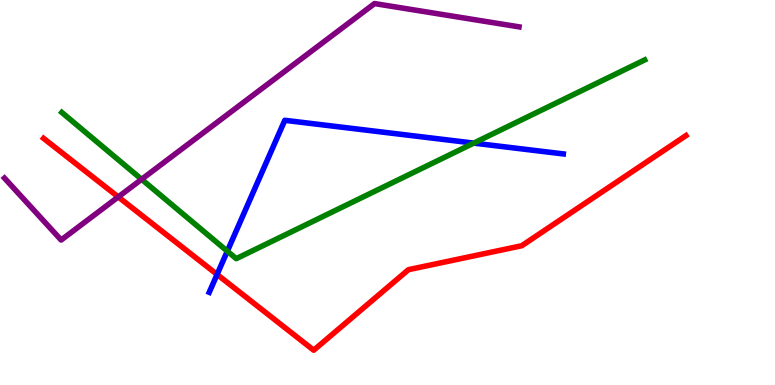[{'lines': ['blue', 'red'], 'intersections': [{'x': 2.8, 'y': 2.87}]}, {'lines': ['green', 'red'], 'intersections': []}, {'lines': ['purple', 'red'], 'intersections': [{'x': 1.53, 'y': 4.88}]}, {'lines': ['blue', 'green'], 'intersections': [{'x': 2.93, 'y': 3.48}, {'x': 6.11, 'y': 6.28}]}, {'lines': ['blue', 'purple'], 'intersections': []}, {'lines': ['green', 'purple'], 'intersections': [{'x': 1.83, 'y': 5.34}]}]